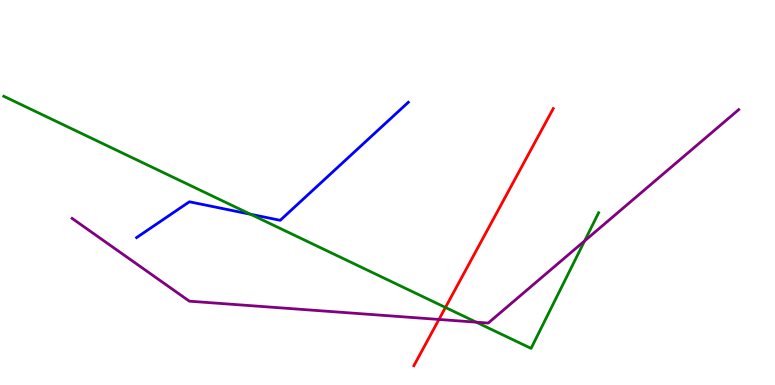[{'lines': ['blue', 'red'], 'intersections': []}, {'lines': ['green', 'red'], 'intersections': [{'x': 5.75, 'y': 2.01}]}, {'lines': ['purple', 'red'], 'intersections': [{'x': 5.66, 'y': 1.7}]}, {'lines': ['blue', 'green'], 'intersections': [{'x': 3.23, 'y': 4.44}]}, {'lines': ['blue', 'purple'], 'intersections': []}, {'lines': ['green', 'purple'], 'intersections': [{'x': 6.15, 'y': 1.63}, {'x': 7.54, 'y': 3.74}]}]